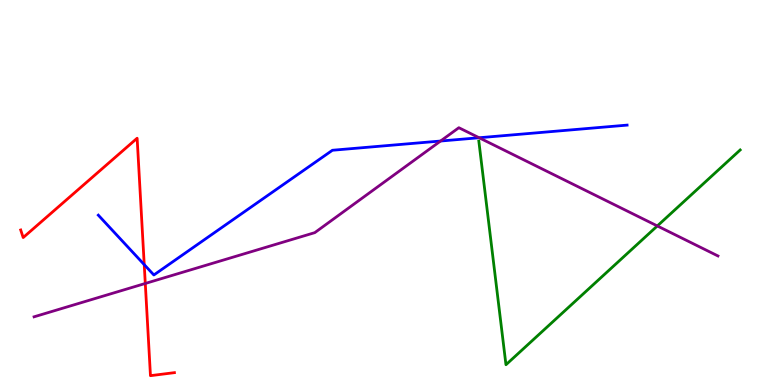[{'lines': ['blue', 'red'], 'intersections': [{'x': 1.86, 'y': 3.13}]}, {'lines': ['green', 'red'], 'intersections': []}, {'lines': ['purple', 'red'], 'intersections': [{'x': 1.87, 'y': 2.64}]}, {'lines': ['blue', 'green'], 'intersections': []}, {'lines': ['blue', 'purple'], 'intersections': [{'x': 5.68, 'y': 6.34}, {'x': 6.18, 'y': 6.42}]}, {'lines': ['green', 'purple'], 'intersections': [{'x': 8.48, 'y': 4.13}]}]